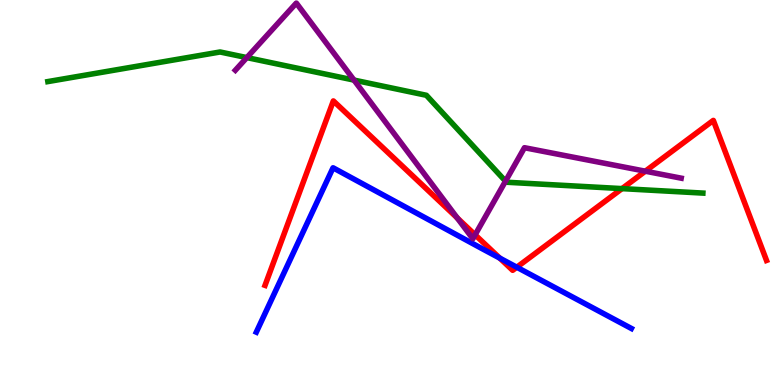[{'lines': ['blue', 'red'], 'intersections': [{'x': 6.45, 'y': 3.3}, {'x': 6.67, 'y': 3.06}]}, {'lines': ['green', 'red'], 'intersections': [{'x': 8.03, 'y': 5.1}]}, {'lines': ['purple', 'red'], 'intersections': [{'x': 5.9, 'y': 4.34}, {'x': 6.13, 'y': 3.9}, {'x': 8.33, 'y': 5.55}]}, {'lines': ['blue', 'green'], 'intersections': []}, {'lines': ['blue', 'purple'], 'intersections': []}, {'lines': ['green', 'purple'], 'intersections': [{'x': 3.18, 'y': 8.5}, {'x': 4.57, 'y': 7.92}, {'x': 6.52, 'y': 5.29}]}]